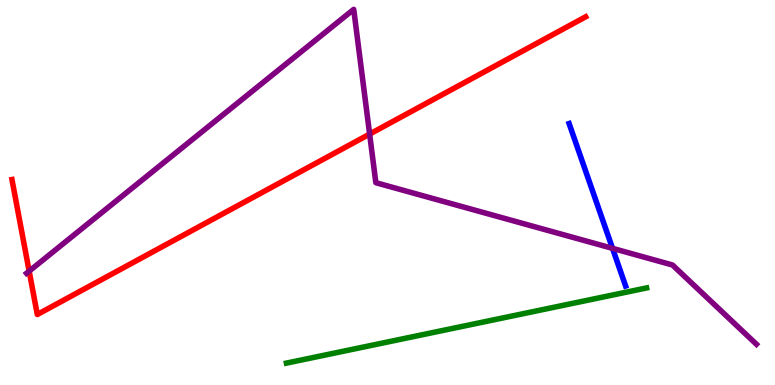[{'lines': ['blue', 'red'], 'intersections': []}, {'lines': ['green', 'red'], 'intersections': []}, {'lines': ['purple', 'red'], 'intersections': [{'x': 0.376, 'y': 2.96}, {'x': 4.77, 'y': 6.52}]}, {'lines': ['blue', 'green'], 'intersections': []}, {'lines': ['blue', 'purple'], 'intersections': [{'x': 7.9, 'y': 3.55}]}, {'lines': ['green', 'purple'], 'intersections': []}]